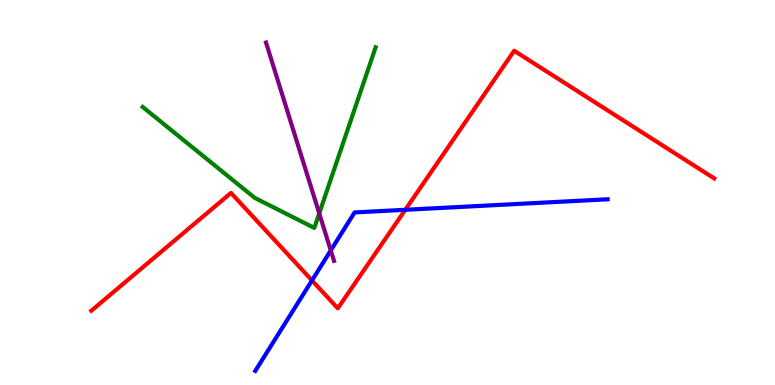[{'lines': ['blue', 'red'], 'intersections': [{'x': 4.03, 'y': 2.72}, {'x': 5.23, 'y': 4.55}]}, {'lines': ['green', 'red'], 'intersections': []}, {'lines': ['purple', 'red'], 'intersections': []}, {'lines': ['blue', 'green'], 'intersections': []}, {'lines': ['blue', 'purple'], 'intersections': [{'x': 4.27, 'y': 3.5}]}, {'lines': ['green', 'purple'], 'intersections': [{'x': 4.12, 'y': 4.46}]}]